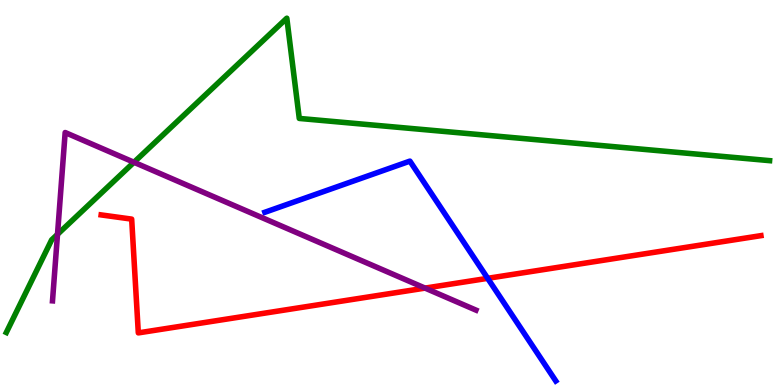[{'lines': ['blue', 'red'], 'intersections': [{'x': 6.29, 'y': 2.77}]}, {'lines': ['green', 'red'], 'intersections': []}, {'lines': ['purple', 'red'], 'intersections': [{'x': 5.48, 'y': 2.52}]}, {'lines': ['blue', 'green'], 'intersections': []}, {'lines': ['blue', 'purple'], 'intersections': []}, {'lines': ['green', 'purple'], 'intersections': [{'x': 0.742, 'y': 3.91}, {'x': 1.73, 'y': 5.79}]}]